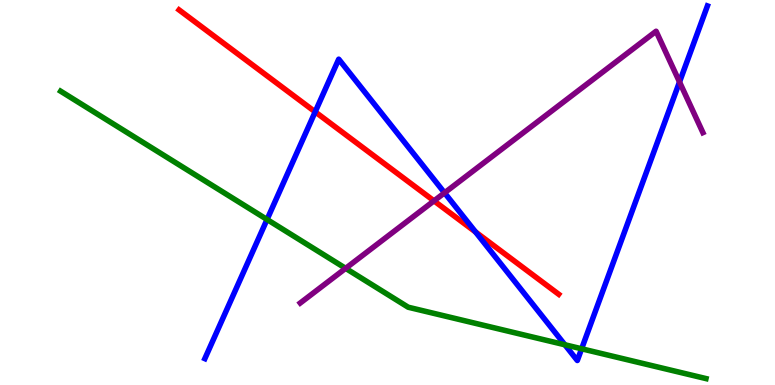[{'lines': ['blue', 'red'], 'intersections': [{'x': 4.07, 'y': 7.09}, {'x': 6.14, 'y': 3.97}]}, {'lines': ['green', 'red'], 'intersections': []}, {'lines': ['purple', 'red'], 'intersections': [{'x': 5.6, 'y': 4.78}]}, {'lines': ['blue', 'green'], 'intersections': [{'x': 3.45, 'y': 4.3}, {'x': 7.29, 'y': 1.05}, {'x': 7.5, 'y': 0.941}]}, {'lines': ['blue', 'purple'], 'intersections': [{'x': 5.74, 'y': 4.99}, {'x': 8.77, 'y': 7.87}]}, {'lines': ['green', 'purple'], 'intersections': [{'x': 4.46, 'y': 3.03}]}]